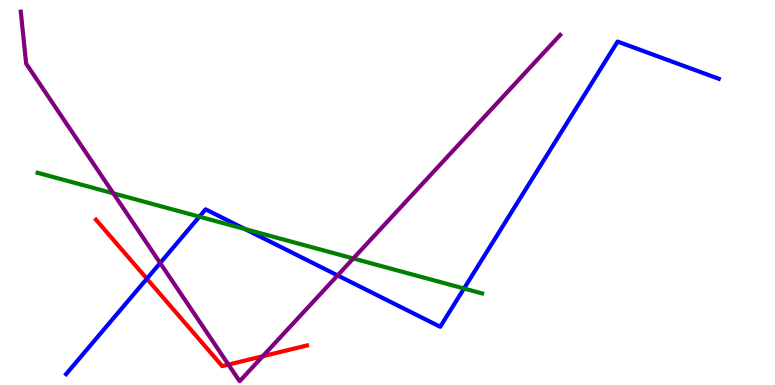[{'lines': ['blue', 'red'], 'intersections': [{'x': 1.9, 'y': 2.76}]}, {'lines': ['green', 'red'], 'intersections': []}, {'lines': ['purple', 'red'], 'intersections': [{'x': 2.95, 'y': 0.53}, {'x': 3.39, 'y': 0.747}]}, {'lines': ['blue', 'green'], 'intersections': [{'x': 2.57, 'y': 4.37}, {'x': 3.16, 'y': 4.05}, {'x': 5.99, 'y': 2.51}]}, {'lines': ['blue', 'purple'], 'intersections': [{'x': 2.07, 'y': 3.17}, {'x': 4.36, 'y': 2.85}]}, {'lines': ['green', 'purple'], 'intersections': [{'x': 1.46, 'y': 4.98}, {'x': 4.56, 'y': 3.29}]}]